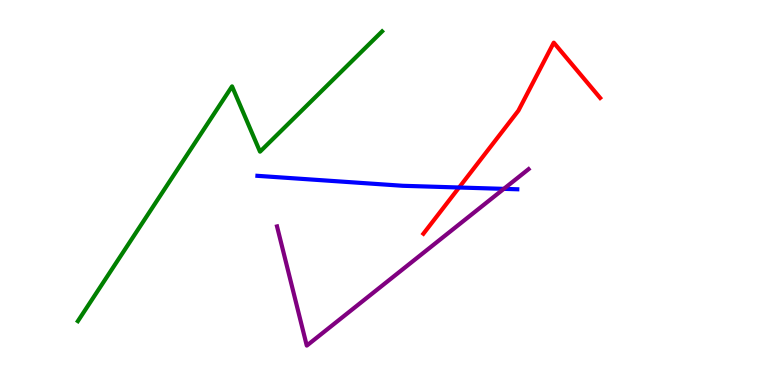[{'lines': ['blue', 'red'], 'intersections': [{'x': 5.92, 'y': 5.13}]}, {'lines': ['green', 'red'], 'intersections': []}, {'lines': ['purple', 'red'], 'intersections': []}, {'lines': ['blue', 'green'], 'intersections': []}, {'lines': ['blue', 'purple'], 'intersections': [{'x': 6.5, 'y': 5.09}]}, {'lines': ['green', 'purple'], 'intersections': []}]